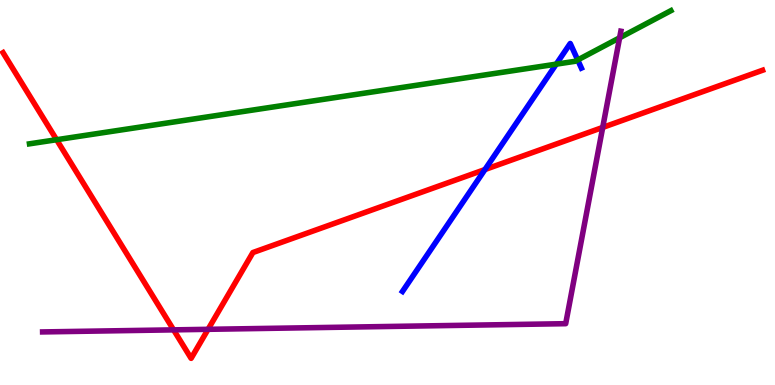[{'lines': ['blue', 'red'], 'intersections': [{'x': 6.26, 'y': 5.6}]}, {'lines': ['green', 'red'], 'intersections': [{'x': 0.73, 'y': 6.37}]}, {'lines': ['purple', 'red'], 'intersections': [{'x': 2.24, 'y': 1.43}, {'x': 2.68, 'y': 1.45}, {'x': 7.78, 'y': 6.69}]}, {'lines': ['blue', 'green'], 'intersections': [{'x': 7.18, 'y': 8.33}, {'x': 7.45, 'y': 8.44}]}, {'lines': ['blue', 'purple'], 'intersections': []}, {'lines': ['green', 'purple'], 'intersections': [{'x': 8.0, 'y': 9.02}]}]